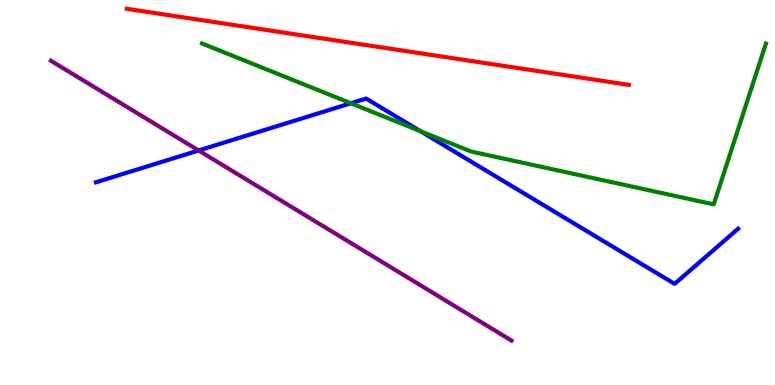[{'lines': ['blue', 'red'], 'intersections': []}, {'lines': ['green', 'red'], 'intersections': []}, {'lines': ['purple', 'red'], 'intersections': []}, {'lines': ['blue', 'green'], 'intersections': [{'x': 4.53, 'y': 7.32}, {'x': 5.43, 'y': 6.59}]}, {'lines': ['blue', 'purple'], 'intersections': [{'x': 2.56, 'y': 6.09}]}, {'lines': ['green', 'purple'], 'intersections': []}]